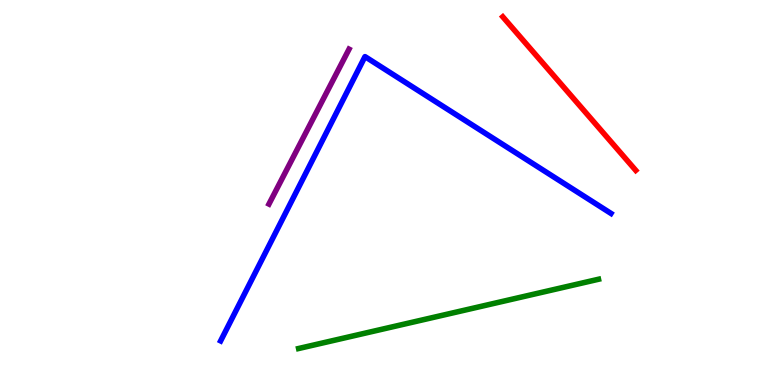[{'lines': ['blue', 'red'], 'intersections': []}, {'lines': ['green', 'red'], 'intersections': []}, {'lines': ['purple', 'red'], 'intersections': []}, {'lines': ['blue', 'green'], 'intersections': []}, {'lines': ['blue', 'purple'], 'intersections': []}, {'lines': ['green', 'purple'], 'intersections': []}]